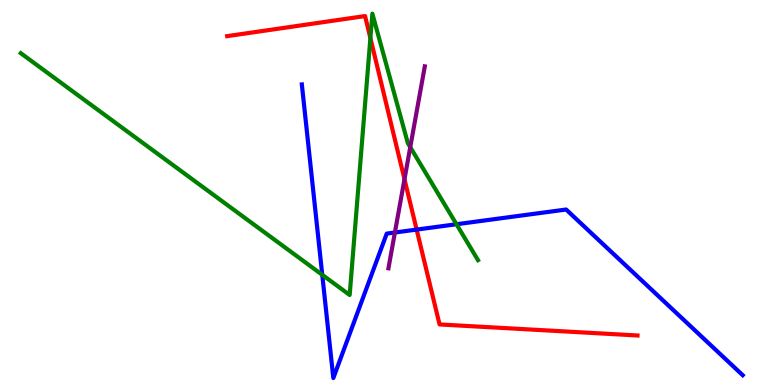[{'lines': ['blue', 'red'], 'intersections': [{'x': 5.38, 'y': 4.04}]}, {'lines': ['green', 'red'], 'intersections': [{'x': 4.78, 'y': 9.01}]}, {'lines': ['purple', 'red'], 'intersections': [{'x': 5.22, 'y': 5.34}]}, {'lines': ['blue', 'green'], 'intersections': [{'x': 4.16, 'y': 2.86}, {'x': 5.89, 'y': 4.18}]}, {'lines': ['blue', 'purple'], 'intersections': [{'x': 5.1, 'y': 3.96}]}, {'lines': ['green', 'purple'], 'intersections': [{'x': 5.29, 'y': 6.18}]}]